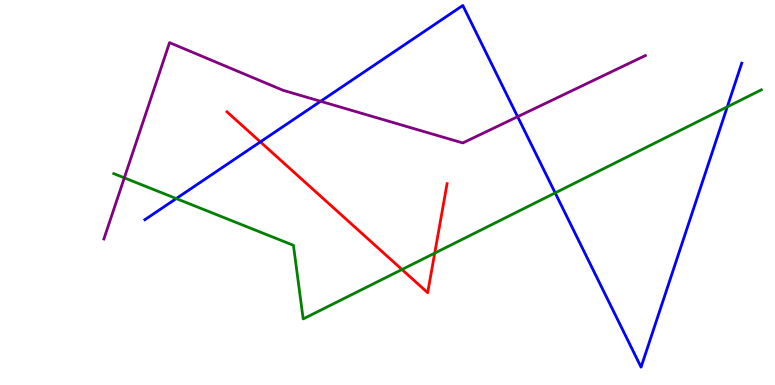[{'lines': ['blue', 'red'], 'intersections': [{'x': 3.36, 'y': 6.31}]}, {'lines': ['green', 'red'], 'intersections': [{'x': 5.19, 'y': 3.0}, {'x': 5.61, 'y': 3.43}]}, {'lines': ['purple', 'red'], 'intersections': []}, {'lines': ['blue', 'green'], 'intersections': [{'x': 2.27, 'y': 4.84}, {'x': 7.16, 'y': 4.99}, {'x': 9.38, 'y': 7.22}]}, {'lines': ['blue', 'purple'], 'intersections': [{'x': 4.14, 'y': 7.37}, {'x': 6.68, 'y': 6.97}]}, {'lines': ['green', 'purple'], 'intersections': [{'x': 1.6, 'y': 5.38}]}]